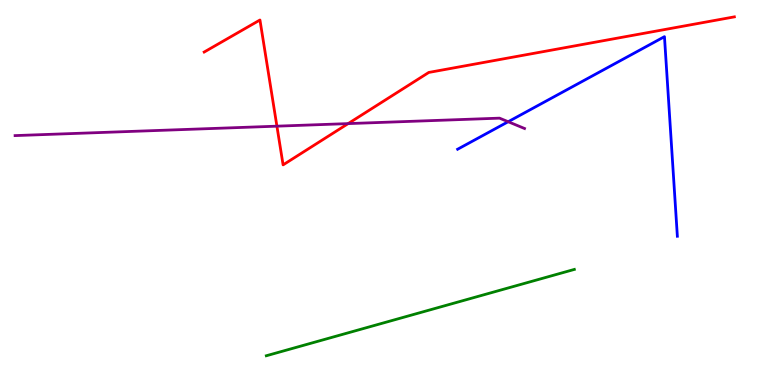[{'lines': ['blue', 'red'], 'intersections': []}, {'lines': ['green', 'red'], 'intersections': []}, {'lines': ['purple', 'red'], 'intersections': [{'x': 3.57, 'y': 6.72}, {'x': 4.49, 'y': 6.79}]}, {'lines': ['blue', 'green'], 'intersections': []}, {'lines': ['blue', 'purple'], 'intersections': [{'x': 6.56, 'y': 6.84}]}, {'lines': ['green', 'purple'], 'intersections': []}]